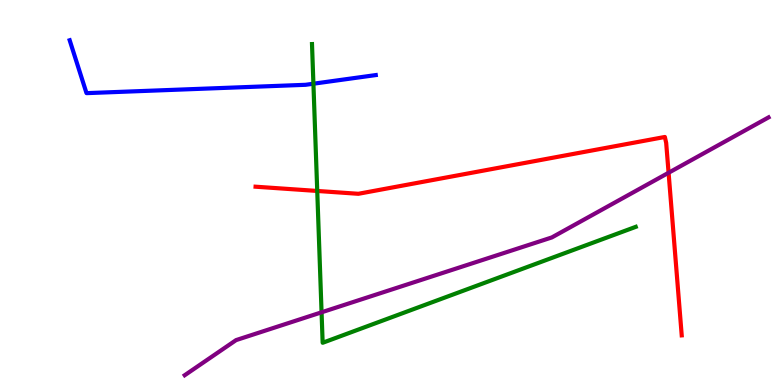[{'lines': ['blue', 'red'], 'intersections': []}, {'lines': ['green', 'red'], 'intersections': [{'x': 4.09, 'y': 5.04}]}, {'lines': ['purple', 'red'], 'intersections': [{'x': 8.63, 'y': 5.51}]}, {'lines': ['blue', 'green'], 'intersections': [{'x': 4.04, 'y': 7.83}]}, {'lines': ['blue', 'purple'], 'intersections': []}, {'lines': ['green', 'purple'], 'intersections': [{'x': 4.15, 'y': 1.89}]}]